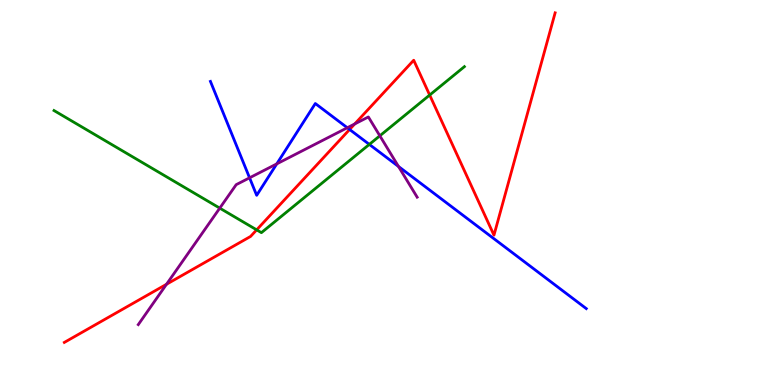[{'lines': ['blue', 'red'], 'intersections': [{'x': 4.51, 'y': 6.64}]}, {'lines': ['green', 'red'], 'intersections': [{'x': 3.31, 'y': 4.03}, {'x': 5.54, 'y': 7.53}]}, {'lines': ['purple', 'red'], 'intersections': [{'x': 2.15, 'y': 2.62}, {'x': 4.58, 'y': 6.78}]}, {'lines': ['blue', 'green'], 'intersections': [{'x': 4.77, 'y': 6.25}]}, {'lines': ['blue', 'purple'], 'intersections': [{'x': 3.22, 'y': 5.38}, {'x': 3.57, 'y': 5.74}, {'x': 4.48, 'y': 6.68}, {'x': 5.14, 'y': 5.68}]}, {'lines': ['green', 'purple'], 'intersections': [{'x': 2.84, 'y': 4.59}, {'x': 4.9, 'y': 6.47}]}]